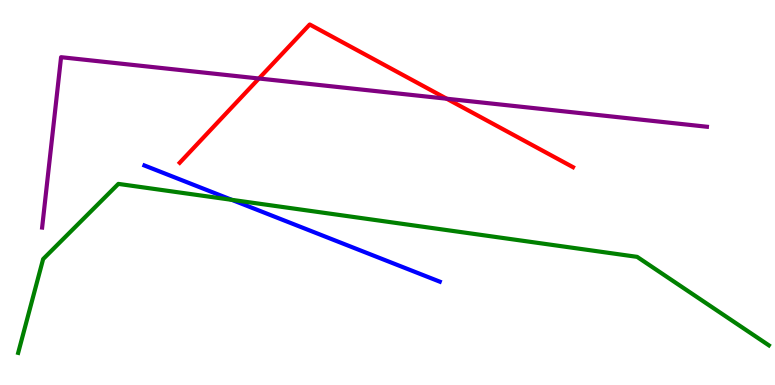[{'lines': ['blue', 'red'], 'intersections': []}, {'lines': ['green', 'red'], 'intersections': []}, {'lines': ['purple', 'red'], 'intersections': [{'x': 3.34, 'y': 7.96}, {'x': 5.76, 'y': 7.44}]}, {'lines': ['blue', 'green'], 'intersections': [{'x': 2.99, 'y': 4.81}]}, {'lines': ['blue', 'purple'], 'intersections': []}, {'lines': ['green', 'purple'], 'intersections': []}]